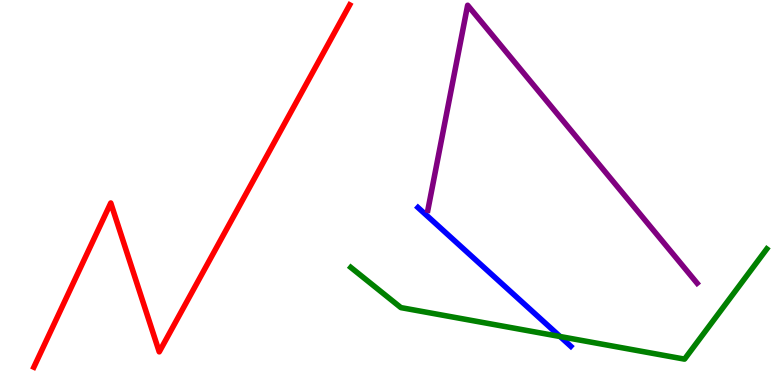[{'lines': ['blue', 'red'], 'intersections': []}, {'lines': ['green', 'red'], 'intersections': []}, {'lines': ['purple', 'red'], 'intersections': []}, {'lines': ['blue', 'green'], 'intersections': [{'x': 7.23, 'y': 1.26}]}, {'lines': ['blue', 'purple'], 'intersections': []}, {'lines': ['green', 'purple'], 'intersections': []}]